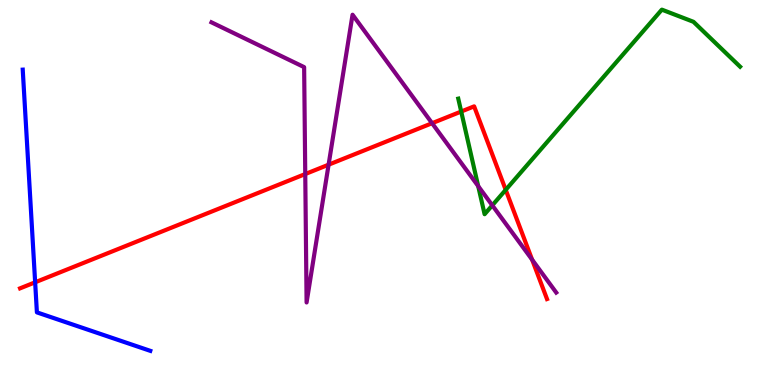[{'lines': ['blue', 'red'], 'intersections': [{'x': 0.453, 'y': 2.67}]}, {'lines': ['green', 'red'], 'intersections': [{'x': 5.95, 'y': 7.1}, {'x': 6.53, 'y': 5.07}]}, {'lines': ['purple', 'red'], 'intersections': [{'x': 3.94, 'y': 5.48}, {'x': 4.24, 'y': 5.72}, {'x': 5.58, 'y': 6.8}, {'x': 6.87, 'y': 3.25}]}, {'lines': ['blue', 'green'], 'intersections': []}, {'lines': ['blue', 'purple'], 'intersections': []}, {'lines': ['green', 'purple'], 'intersections': [{'x': 6.17, 'y': 5.17}, {'x': 6.35, 'y': 4.67}]}]